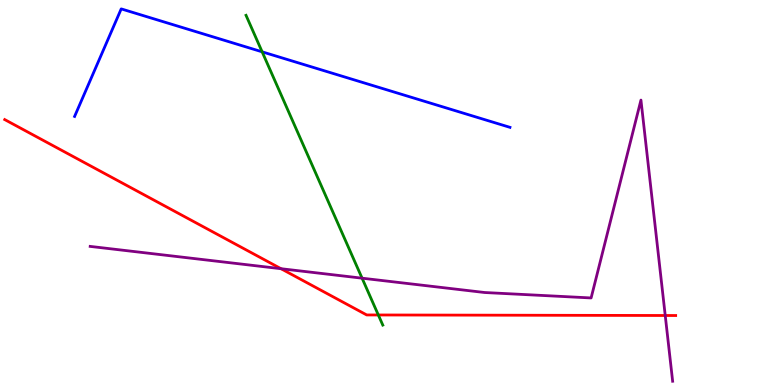[{'lines': ['blue', 'red'], 'intersections': []}, {'lines': ['green', 'red'], 'intersections': [{'x': 4.88, 'y': 1.82}]}, {'lines': ['purple', 'red'], 'intersections': [{'x': 3.63, 'y': 3.02}, {'x': 8.58, 'y': 1.81}]}, {'lines': ['blue', 'green'], 'intersections': [{'x': 3.38, 'y': 8.65}]}, {'lines': ['blue', 'purple'], 'intersections': []}, {'lines': ['green', 'purple'], 'intersections': [{'x': 4.67, 'y': 2.77}]}]